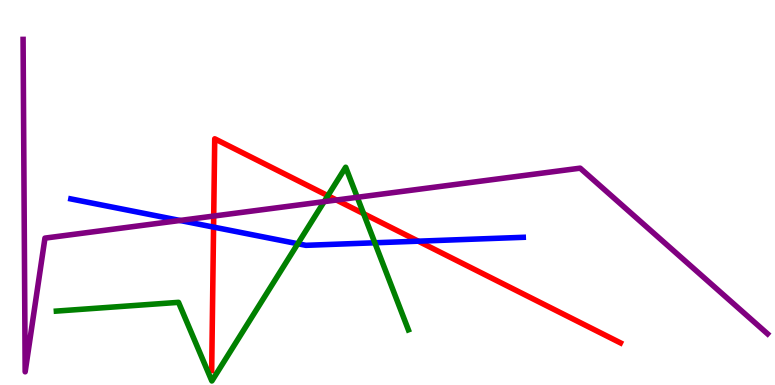[{'lines': ['blue', 'red'], 'intersections': [{'x': 2.76, 'y': 4.1}, {'x': 5.4, 'y': 3.74}]}, {'lines': ['green', 'red'], 'intersections': [{'x': 4.23, 'y': 4.92}, {'x': 4.69, 'y': 4.45}]}, {'lines': ['purple', 'red'], 'intersections': [{'x': 2.76, 'y': 4.39}, {'x': 4.34, 'y': 4.8}]}, {'lines': ['blue', 'green'], 'intersections': [{'x': 3.84, 'y': 3.67}, {'x': 4.84, 'y': 3.69}]}, {'lines': ['blue', 'purple'], 'intersections': [{'x': 2.32, 'y': 4.27}]}, {'lines': ['green', 'purple'], 'intersections': [{'x': 4.18, 'y': 4.76}, {'x': 4.61, 'y': 4.88}]}]